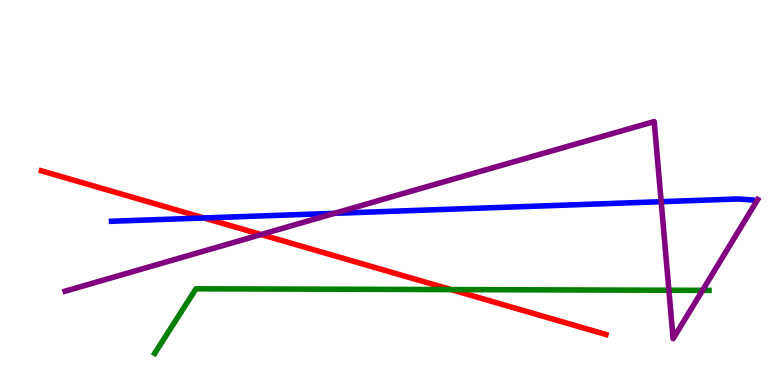[{'lines': ['blue', 'red'], 'intersections': [{'x': 2.63, 'y': 4.34}]}, {'lines': ['green', 'red'], 'intersections': [{'x': 5.82, 'y': 2.48}]}, {'lines': ['purple', 'red'], 'intersections': [{'x': 3.37, 'y': 3.91}]}, {'lines': ['blue', 'green'], 'intersections': []}, {'lines': ['blue', 'purple'], 'intersections': [{'x': 4.32, 'y': 4.46}, {'x': 8.53, 'y': 4.76}]}, {'lines': ['green', 'purple'], 'intersections': [{'x': 8.63, 'y': 2.46}, {'x': 9.06, 'y': 2.46}]}]